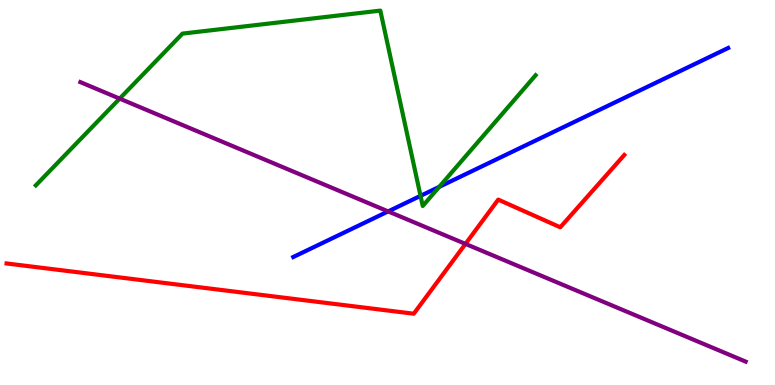[{'lines': ['blue', 'red'], 'intersections': []}, {'lines': ['green', 'red'], 'intersections': []}, {'lines': ['purple', 'red'], 'intersections': [{'x': 6.01, 'y': 3.67}]}, {'lines': ['blue', 'green'], 'intersections': [{'x': 5.43, 'y': 4.91}, {'x': 5.67, 'y': 5.15}]}, {'lines': ['blue', 'purple'], 'intersections': [{'x': 5.01, 'y': 4.51}]}, {'lines': ['green', 'purple'], 'intersections': [{'x': 1.54, 'y': 7.44}]}]